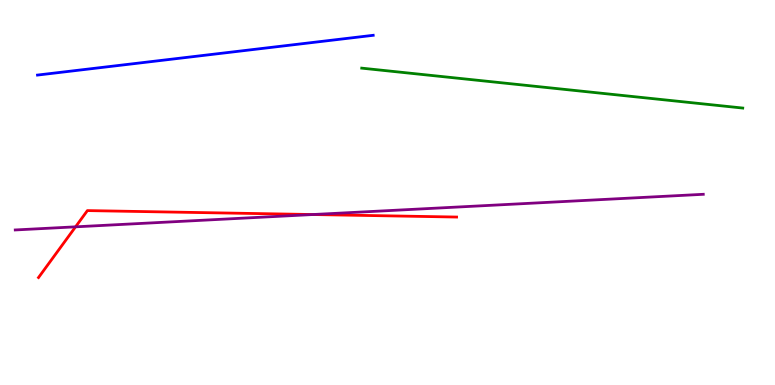[{'lines': ['blue', 'red'], 'intersections': []}, {'lines': ['green', 'red'], 'intersections': []}, {'lines': ['purple', 'red'], 'intersections': [{'x': 0.975, 'y': 4.11}, {'x': 4.04, 'y': 4.43}]}, {'lines': ['blue', 'green'], 'intersections': []}, {'lines': ['blue', 'purple'], 'intersections': []}, {'lines': ['green', 'purple'], 'intersections': []}]